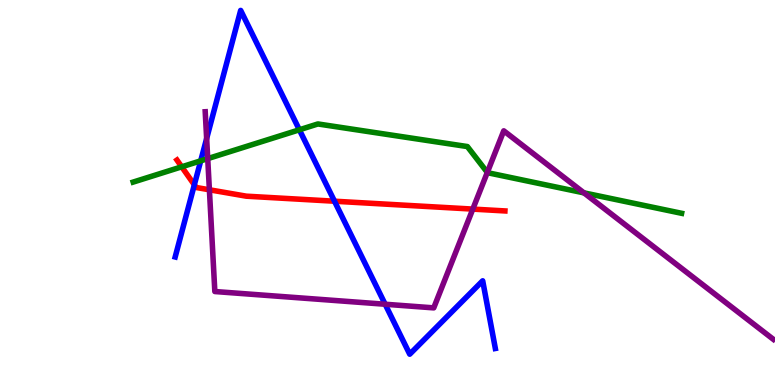[{'lines': ['blue', 'red'], 'intersections': [{'x': 2.51, 'y': 5.2}, {'x': 4.32, 'y': 4.77}]}, {'lines': ['green', 'red'], 'intersections': [{'x': 2.34, 'y': 5.67}]}, {'lines': ['purple', 'red'], 'intersections': [{'x': 2.7, 'y': 5.07}, {'x': 6.1, 'y': 4.57}]}, {'lines': ['blue', 'green'], 'intersections': [{'x': 2.59, 'y': 5.82}, {'x': 3.86, 'y': 6.63}]}, {'lines': ['blue', 'purple'], 'intersections': [{'x': 2.67, 'y': 6.4}, {'x': 4.97, 'y': 2.1}]}, {'lines': ['green', 'purple'], 'intersections': [{'x': 2.68, 'y': 5.88}, {'x': 6.29, 'y': 5.52}, {'x': 7.54, 'y': 4.99}]}]